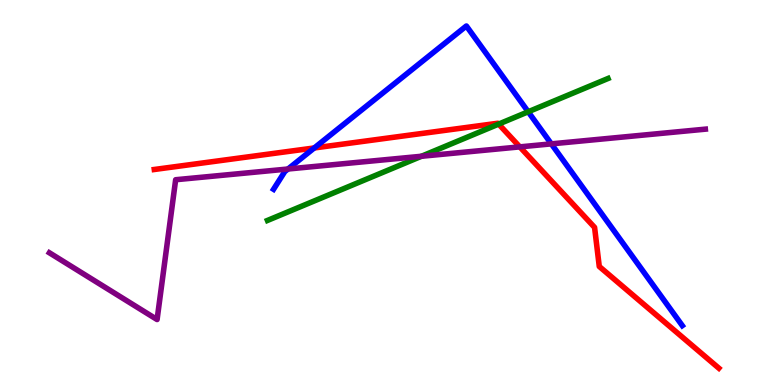[{'lines': ['blue', 'red'], 'intersections': [{'x': 4.05, 'y': 6.16}]}, {'lines': ['green', 'red'], 'intersections': [{'x': 6.43, 'y': 6.78}]}, {'lines': ['purple', 'red'], 'intersections': [{'x': 6.71, 'y': 6.18}]}, {'lines': ['blue', 'green'], 'intersections': [{'x': 6.82, 'y': 7.1}]}, {'lines': ['blue', 'purple'], 'intersections': [{'x': 3.72, 'y': 5.61}, {'x': 7.11, 'y': 6.26}]}, {'lines': ['green', 'purple'], 'intersections': [{'x': 5.44, 'y': 5.94}]}]